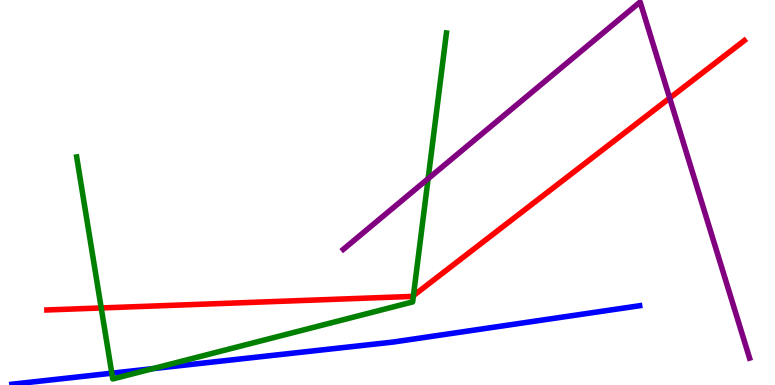[{'lines': ['blue', 'red'], 'intersections': []}, {'lines': ['green', 'red'], 'intersections': [{'x': 1.31, 'y': 2.0}, {'x': 5.33, 'y': 2.32}]}, {'lines': ['purple', 'red'], 'intersections': [{'x': 8.64, 'y': 7.45}]}, {'lines': ['blue', 'green'], 'intersections': [{'x': 1.44, 'y': 0.307}, {'x': 1.97, 'y': 0.425}]}, {'lines': ['blue', 'purple'], 'intersections': []}, {'lines': ['green', 'purple'], 'intersections': [{'x': 5.52, 'y': 5.36}]}]